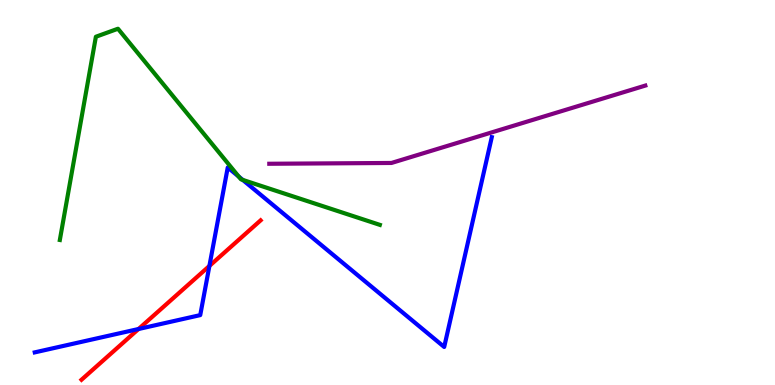[{'lines': ['blue', 'red'], 'intersections': [{'x': 1.79, 'y': 1.45}, {'x': 2.7, 'y': 3.09}]}, {'lines': ['green', 'red'], 'intersections': []}, {'lines': ['purple', 'red'], 'intersections': []}, {'lines': ['blue', 'green'], 'intersections': [{'x': 3.08, 'y': 5.41}, {'x': 3.13, 'y': 5.33}]}, {'lines': ['blue', 'purple'], 'intersections': []}, {'lines': ['green', 'purple'], 'intersections': []}]